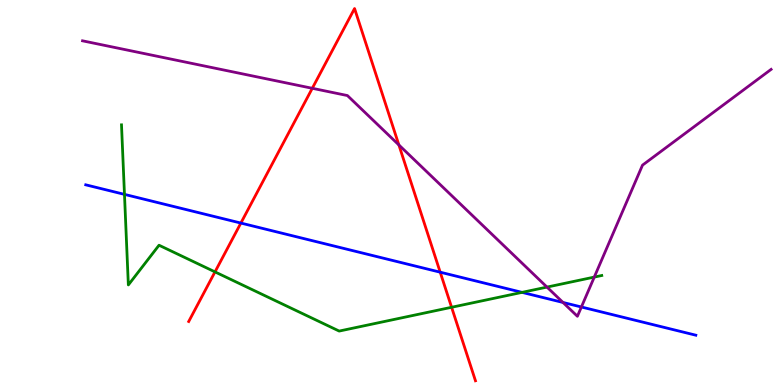[{'lines': ['blue', 'red'], 'intersections': [{'x': 3.11, 'y': 4.21}, {'x': 5.68, 'y': 2.93}]}, {'lines': ['green', 'red'], 'intersections': [{'x': 2.77, 'y': 2.94}, {'x': 5.83, 'y': 2.02}]}, {'lines': ['purple', 'red'], 'intersections': [{'x': 4.03, 'y': 7.71}, {'x': 5.15, 'y': 6.24}]}, {'lines': ['blue', 'green'], 'intersections': [{'x': 1.61, 'y': 4.95}, {'x': 6.74, 'y': 2.41}]}, {'lines': ['blue', 'purple'], 'intersections': [{'x': 7.26, 'y': 2.14}, {'x': 7.5, 'y': 2.03}]}, {'lines': ['green', 'purple'], 'intersections': [{'x': 7.06, 'y': 2.54}, {'x': 7.67, 'y': 2.8}]}]